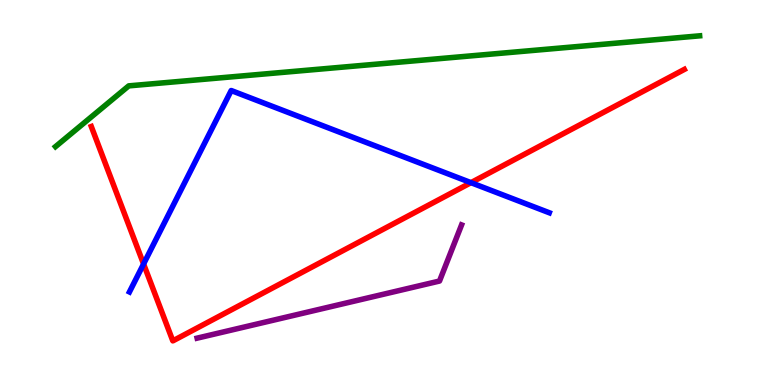[{'lines': ['blue', 'red'], 'intersections': [{'x': 1.85, 'y': 3.14}, {'x': 6.08, 'y': 5.26}]}, {'lines': ['green', 'red'], 'intersections': []}, {'lines': ['purple', 'red'], 'intersections': []}, {'lines': ['blue', 'green'], 'intersections': []}, {'lines': ['blue', 'purple'], 'intersections': []}, {'lines': ['green', 'purple'], 'intersections': []}]